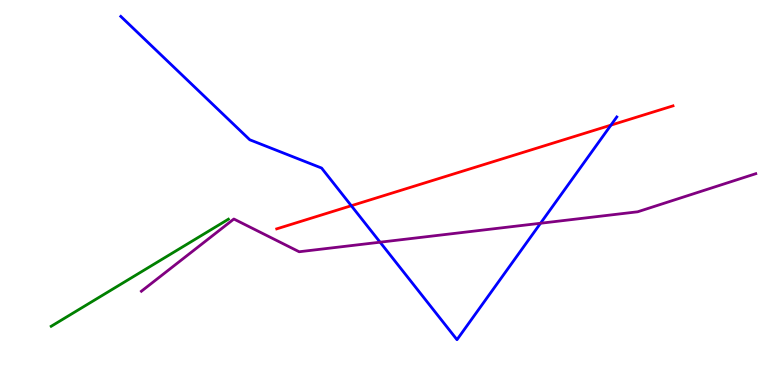[{'lines': ['blue', 'red'], 'intersections': [{'x': 4.53, 'y': 4.66}, {'x': 7.88, 'y': 6.75}]}, {'lines': ['green', 'red'], 'intersections': []}, {'lines': ['purple', 'red'], 'intersections': []}, {'lines': ['blue', 'green'], 'intersections': []}, {'lines': ['blue', 'purple'], 'intersections': [{'x': 4.9, 'y': 3.71}, {'x': 6.97, 'y': 4.2}]}, {'lines': ['green', 'purple'], 'intersections': []}]